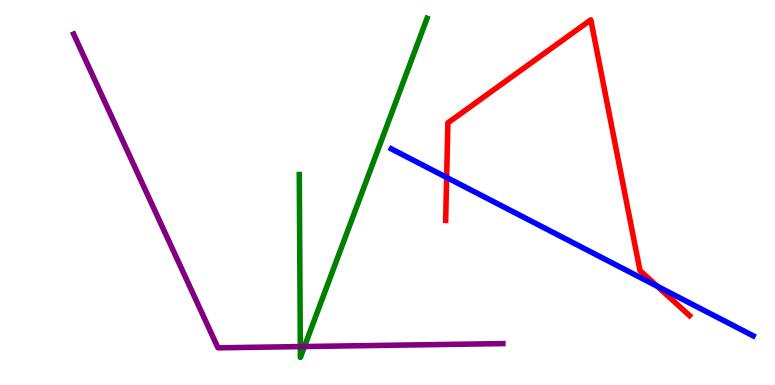[{'lines': ['blue', 'red'], 'intersections': [{'x': 5.76, 'y': 5.39}, {'x': 8.48, 'y': 2.56}]}, {'lines': ['green', 'red'], 'intersections': []}, {'lines': ['purple', 'red'], 'intersections': []}, {'lines': ['blue', 'green'], 'intersections': []}, {'lines': ['blue', 'purple'], 'intersections': []}, {'lines': ['green', 'purple'], 'intersections': [{'x': 3.87, 'y': 0.997}, {'x': 3.93, 'y': 0.999}]}]